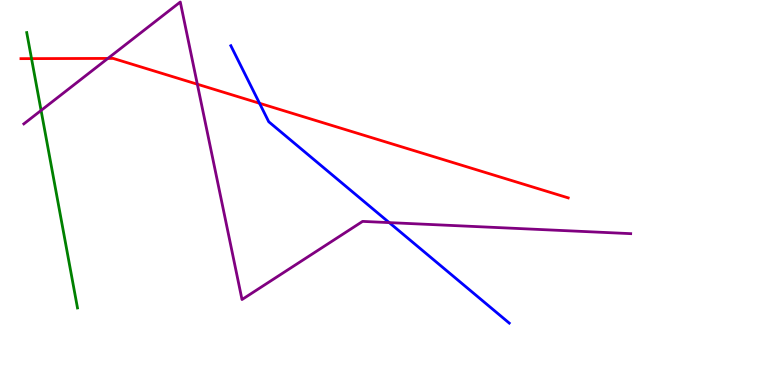[{'lines': ['blue', 'red'], 'intersections': [{'x': 3.35, 'y': 7.32}]}, {'lines': ['green', 'red'], 'intersections': [{'x': 0.407, 'y': 8.48}]}, {'lines': ['purple', 'red'], 'intersections': [{'x': 1.39, 'y': 8.48}, {'x': 2.55, 'y': 7.81}]}, {'lines': ['blue', 'green'], 'intersections': []}, {'lines': ['blue', 'purple'], 'intersections': [{'x': 5.02, 'y': 4.22}]}, {'lines': ['green', 'purple'], 'intersections': [{'x': 0.53, 'y': 7.13}]}]